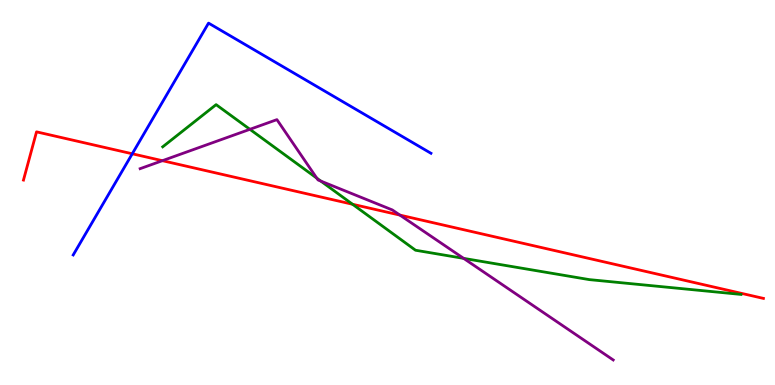[{'lines': ['blue', 'red'], 'intersections': [{'x': 1.71, 'y': 6.01}]}, {'lines': ['green', 'red'], 'intersections': [{'x': 4.55, 'y': 4.69}]}, {'lines': ['purple', 'red'], 'intersections': [{'x': 2.1, 'y': 5.83}, {'x': 5.16, 'y': 4.41}]}, {'lines': ['blue', 'green'], 'intersections': []}, {'lines': ['blue', 'purple'], 'intersections': []}, {'lines': ['green', 'purple'], 'intersections': [{'x': 3.22, 'y': 6.64}, {'x': 4.09, 'y': 5.37}, {'x': 4.14, 'y': 5.3}, {'x': 5.98, 'y': 3.29}]}]